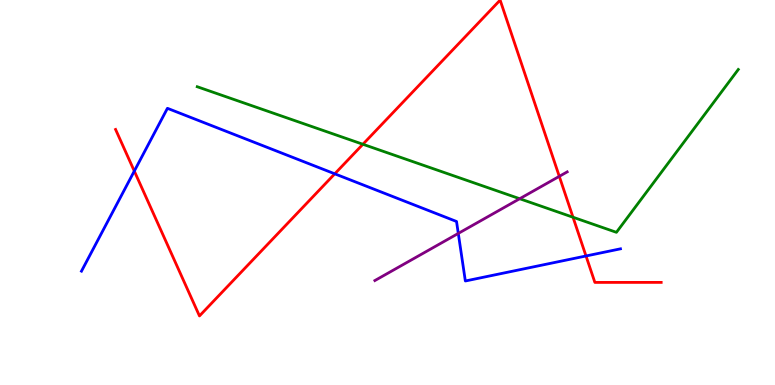[{'lines': ['blue', 'red'], 'intersections': [{'x': 1.73, 'y': 5.56}, {'x': 4.32, 'y': 5.49}, {'x': 7.56, 'y': 3.35}]}, {'lines': ['green', 'red'], 'intersections': [{'x': 4.68, 'y': 6.25}, {'x': 7.39, 'y': 4.36}]}, {'lines': ['purple', 'red'], 'intersections': [{'x': 7.22, 'y': 5.42}]}, {'lines': ['blue', 'green'], 'intersections': []}, {'lines': ['blue', 'purple'], 'intersections': [{'x': 5.91, 'y': 3.94}]}, {'lines': ['green', 'purple'], 'intersections': [{'x': 6.71, 'y': 4.84}]}]